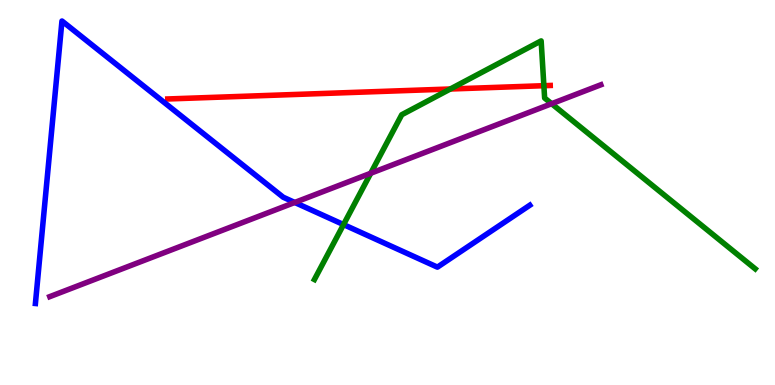[{'lines': ['blue', 'red'], 'intersections': []}, {'lines': ['green', 'red'], 'intersections': [{'x': 5.81, 'y': 7.69}, {'x': 7.02, 'y': 7.77}]}, {'lines': ['purple', 'red'], 'intersections': []}, {'lines': ['blue', 'green'], 'intersections': [{'x': 4.43, 'y': 4.17}]}, {'lines': ['blue', 'purple'], 'intersections': [{'x': 3.8, 'y': 4.74}]}, {'lines': ['green', 'purple'], 'intersections': [{'x': 4.78, 'y': 5.5}, {'x': 7.12, 'y': 7.31}]}]